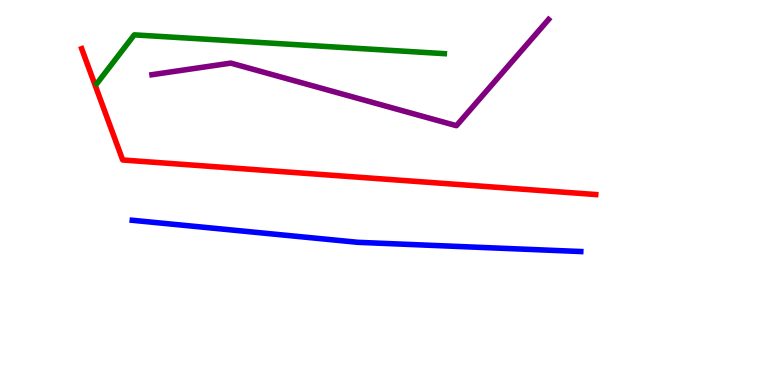[{'lines': ['blue', 'red'], 'intersections': []}, {'lines': ['green', 'red'], 'intersections': []}, {'lines': ['purple', 'red'], 'intersections': []}, {'lines': ['blue', 'green'], 'intersections': []}, {'lines': ['blue', 'purple'], 'intersections': []}, {'lines': ['green', 'purple'], 'intersections': []}]